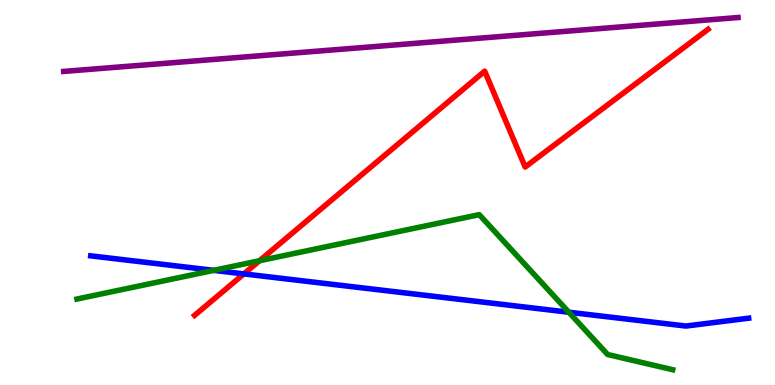[{'lines': ['blue', 'red'], 'intersections': [{'x': 3.15, 'y': 2.89}]}, {'lines': ['green', 'red'], 'intersections': [{'x': 3.35, 'y': 3.23}]}, {'lines': ['purple', 'red'], 'intersections': []}, {'lines': ['blue', 'green'], 'intersections': [{'x': 2.76, 'y': 2.98}, {'x': 7.34, 'y': 1.89}]}, {'lines': ['blue', 'purple'], 'intersections': []}, {'lines': ['green', 'purple'], 'intersections': []}]